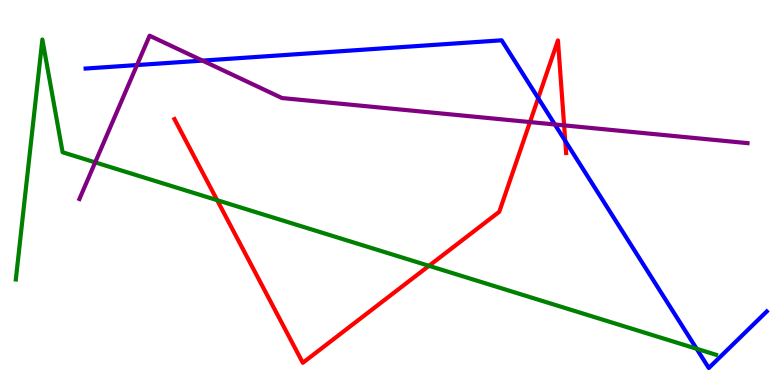[{'lines': ['blue', 'red'], 'intersections': [{'x': 6.94, 'y': 7.45}, {'x': 7.29, 'y': 6.34}]}, {'lines': ['green', 'red'], 'intersections': [{'x': 2.8, 'y': 4.8}, {'x': 5.54, 'y': 3.1}]}, {'lines': ['purple', 'red'], 'intersections': [{'x': 6.84, 'y': 6.83}, {'x': 7.28, 'y': 6.74}]}, {'lines': ['blue', 'green'], 'intersections': [{'x': 8.99, 'y': 0.941}]}, {'lines': ['blue', 'purple'], 'intersections': [{'x': 1.77, 'y': 8.31}, {'x': 2.61, 'y': 8.43}, {'x': 7.16, 'y': 6.77}]}, {'lines': ['green', 'purple'], 'intersections': [{'x': 1.23, 'y': 5.78}]}]